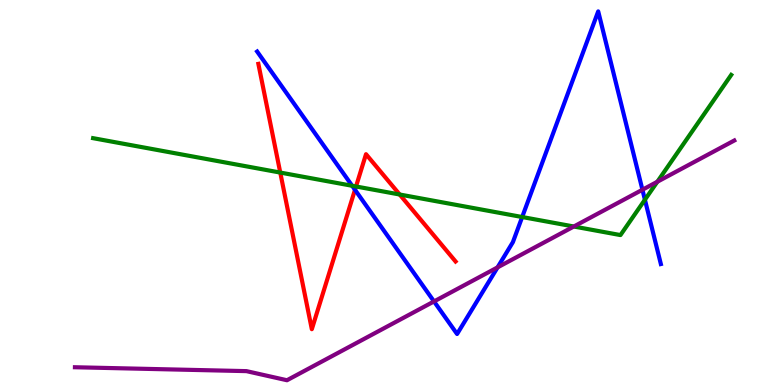[{'lines': ['blue', 'red'], 'intersections': [{'x': 4.58, 'y': 5.07}]}, {'lines': ['green', 'red'], 'intersections': [{'x': 3.62, 'y': 5.52}, {'x': 4.59, 'y': 5.16}, {'x': 5.16, 'y': 4.95}]}, {'lines': ['purple', 'red'], 'intersections': []}, {'lines': ['blue', 'green'], 'intersections': [{'x': 4.54, 'y': 5.17}, {'x': 6.74, 'y': 4.36}, {'x': 8.32, 'y': 4.81}]}, {'lines': ['blue', 'purple'], 'intersections': [{'x': 5.6, 'y': 2.17}, {'x': 6.42, 'y': 3.06}, {'x': 8.29, 'y': 5.07}]}, {'lines': ['green', 'purple'], 'intersections': [{'x': 7.4, 'y': 4.12}, {'x': 8.48, 'y': 5.28}]}]